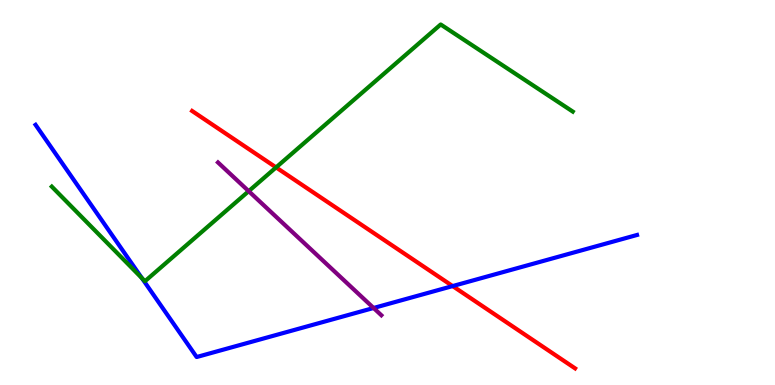[{'lines': ['blue', 'red'], 'intersections': [{'x': 5.84, 'y': 2.57}]}, {'lines': ['green', 'red'], 'intersections': [{'x': 3.56, 'y': 5.65}]}, {'lines': ['purple', 'red'], 'intersections': []}, {'lines': ['blue', 'green'], 'intersections': [{'x': 1.83, 'y': 2.77}]}, {'lines': ['blue', 'purple'], 'intersections': [{'x': 4.82, 'y': 2.0}]}, {'lines': ['green', 'purple'], 'intersections': [{'x': 3.21, 'y': 5.03}]}]